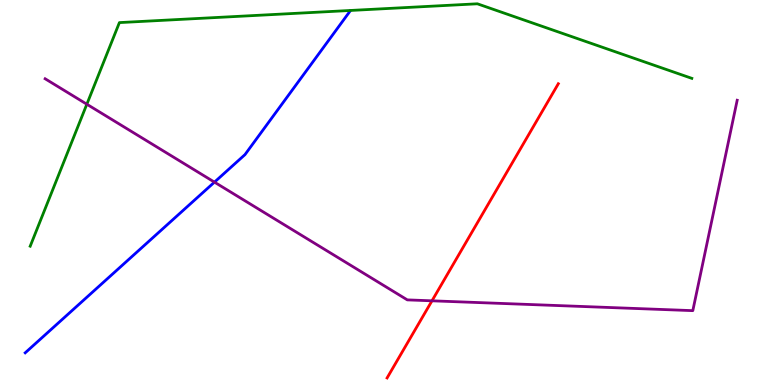[{'lines': ['blue', 'red'], 'intersections': []}, {'lines': ['green', 'red'], 'intersections': []}, {'lines': ['purple', 'red'], 'intersections': [{'x': 5.57, 'y': 2.19}]}, {'lines': ['blue', 'green'], 'intersections': []}, {'lines': ['blue', 'purple'], 'intersections': [{'x': 2.77, 'y': 5.27}]}, {'lines': ['green', 'purple'], 'intersections': [{'x': 1.12, 'y': 7.29}]}]